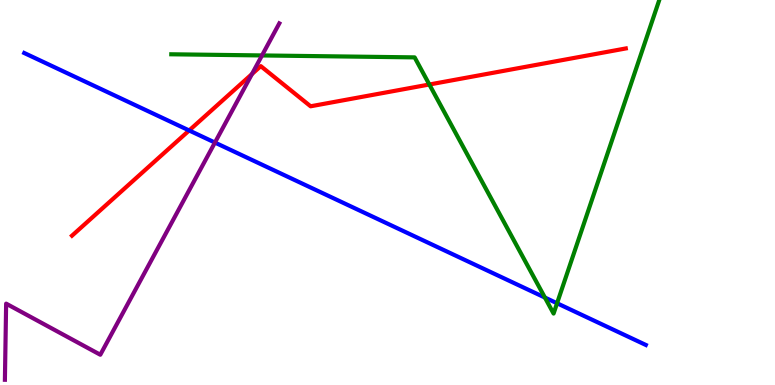[{'lines': ['blue', 'red'], 'intersections': [{'x': 2.44, 'y': 6.61}]}, {'lines': ['green', 'red'], 'intersections': [{'x': 5.54, 'y': 7.81}]}, {'lines': ['purple', 'red'], 'intersections': [{'x': 3.25, 'y': 8.08}]}, {'lines': ['blue', 'green'], 'intersections': [{'x': 7.03, 'y': 2.27}, {'x': 7.19, 'y': 2.12}]}, {'lines': ['blue', 'purple'], 'intersections': [{'x': 2.77, 'y': 6.3}]}, {'lines': ['green', 'purple'], 'intersections': [{'x': 3.38, 'y': 8.56}]}]